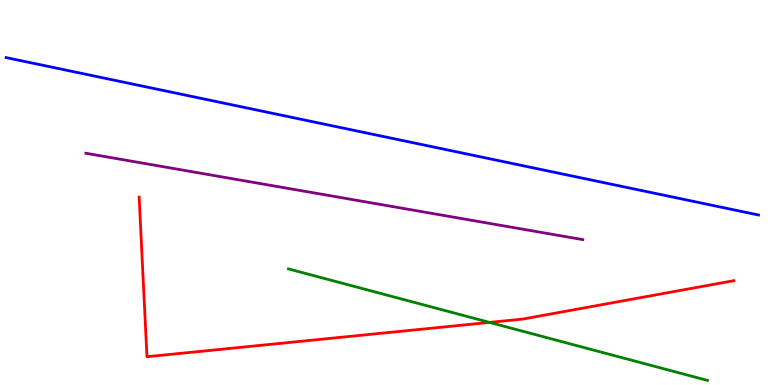[{'lines': ['blue', 'red'], 'intersections': []}, {'lines': ['green', 'red'], 'intersections': [{'x': 6.32, 'y': 1.63}]}, {'lines': ['purple', 'red'], 'intersections': []}, {'lines': ['blue', 'green'], 'intersections': []}, {'lines': ['blue', 'purple'], 'intersections': []}, {'lines': ['green', 'purple'], 'intersections': []}]